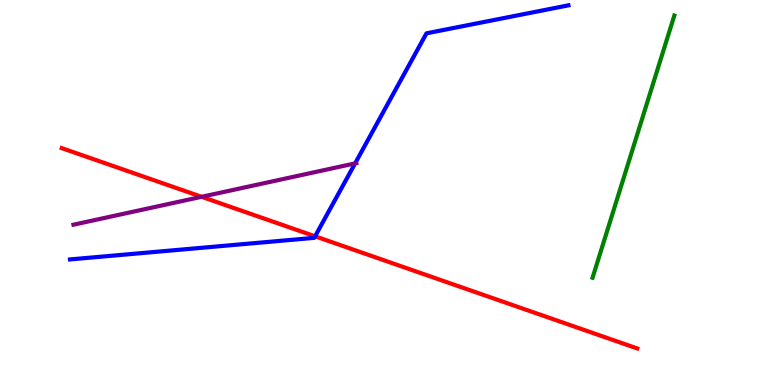[{'lines': ['blue', 'red'], 'intersections': [{'x': 4.07, 'y': 3.86}]}, {'lines': ['green', 'red'], 'intersections': []}, {'lines': ['purple', 'red'], 'intersections': [{'x': 2.6, 'y': 4.89}]}, {'lines': ['blue', 'green'], 'intersections': []}, {'lines': ['blue', 'purple'], 'intersections': [{'x': 4.58, 'y': 5.76}]}, {'lines': ['green', 'purple'], 'intersections': []}]